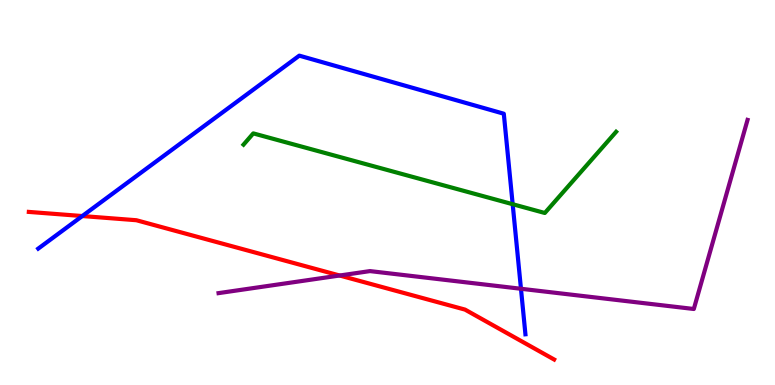[{'lines': ['blue', 'red'], 'intersections': [{'x': 1.06, 'y': 4.39}]}, {'lines': ['green', 'red'], 'intersections': []}, {'lines': ['purple', 'red'], 'intersections': [{'x': 4.38, 'y': 2.84}]}, {'lines': ['blue', 'green'], 'intersections': [{'x': 6.62, 'y': 4.7}]}, {'lines': ['blue', 'purple'], 'intersections': [{'x': 6.72, 'y': 2.5}]}, {'lines': ['green', 'purple'], 'intersections': []}]